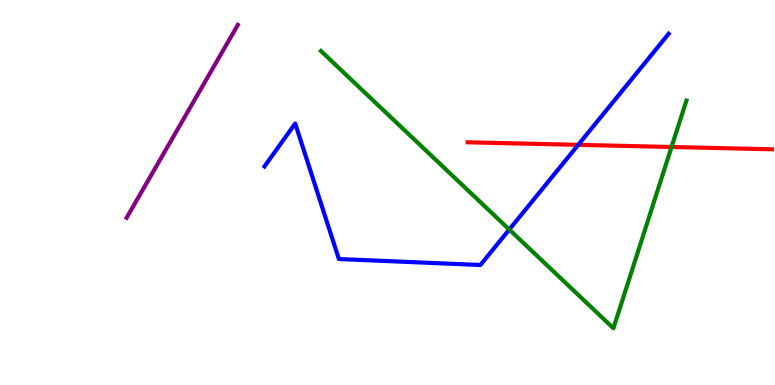[{'lines': ['blue', 'red'], 'intersections': [{'x': 7.46, 'y': 6.24}]}, {'lines': ['green', 'red'], 'intersections': [{'x': 8.67, 'y': 6.18}]}, {'lines': ['purple', 'red'], 'intersections': []}, {'lines': ['blue', 'green'], 'intersections': [{'x': 6.57, 'y': 4.04}]}, {'lines': ['blue', 'purple'], 'intersections': []}, {'lines': ['green', 'purple'], 'intersections': []}]